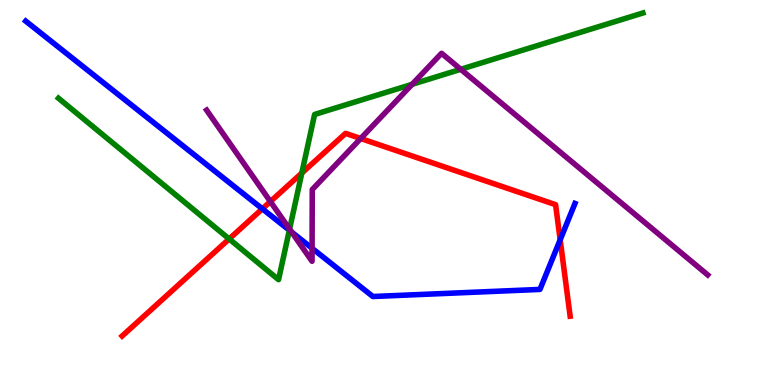[{'lines': ['blue', 'red'], 'intersections': [{'x': 3.39, 'y': 4.58}, {'x': 7.23, 'y': 3.77}]}, {'lines': ['green', 'red'], 'intersections': [{'x': 2.96, 'y': 3.79}, {'x': 3.89, 'y': 5.51}]}, {'lines': ['purple', 'red'], 'intersections': [{'x': 3.49, 'y': 4.76}, {'x': 4.65, 'y': 6.4}]}, {'lines': ['blue', 'green'], 'intersections': [{'x': 3.73, 'y': 4.02}]}, {'lines': ['blue', 'purple'], 'intersections': [{'x': 3.76, 'y': 3.97}, {'x': 4.03, 'y': 3.55}]}, {'lines': ['green', 'purple'], 'intersections': [{'x': 3.74, 'y': 4.05}, {'x': 5.32, 'y': 7.81}, {'x': 5.95, 'y': 8.2}]}]